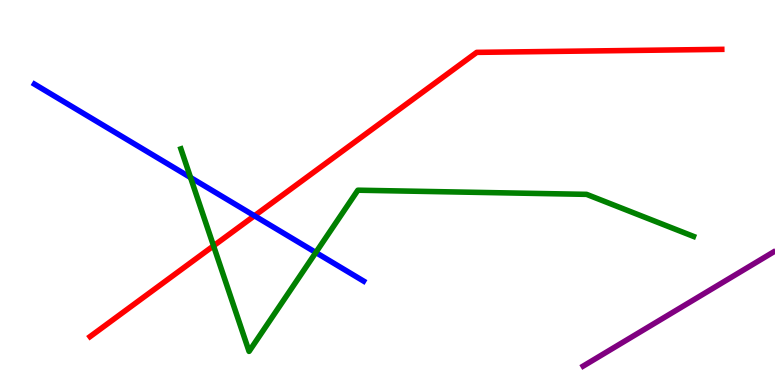[{'lines': ['blue', 'red'], 'intersections': [{'x': 3.28, 'y': 4.4}]}, {'lines': ['green', 'red'], 'intersections': [{'x': 2.76, 'y': 3.61}]}, {'lines': ['purple', 'red'], 'intersections': []}, {'lines': ['blue', 'green'], 'intersections': [{'x': 2.46, 'y': 5.39}, {'x': 4.08, 'y': 3.44}]}, {'lines': ['blue', 'purple'], 'intersections': []}, {'lines': ['green', 'purple'], 'intersections': []}]